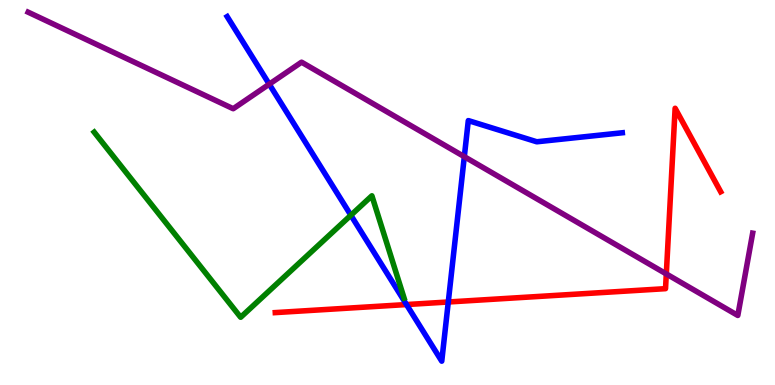[{'lines': ['blue', 'red'], 'intersections': [{'x': 5.25, 'y': 2.09}, {'x': 5.78, 'y': 2.16}]}, {'lines': ['green', 'red'], 'intersections': []}, {'lines': ['purple', 'red'], 'intersections': [{'x': 8.6, 'y': 2.88}]}, {'lines': ['blue', 'green'], 'intersections': [{'x': 4.53, 'y': 4.41}]}, {'lines': ['blue', 'purple'], 'intersections': [{'x': 3.47, 'y': 7.81}, {'x': 5.99, 'y': 5.93}]}, {'lines': ['green', 'purple'], 'intersections': []}]